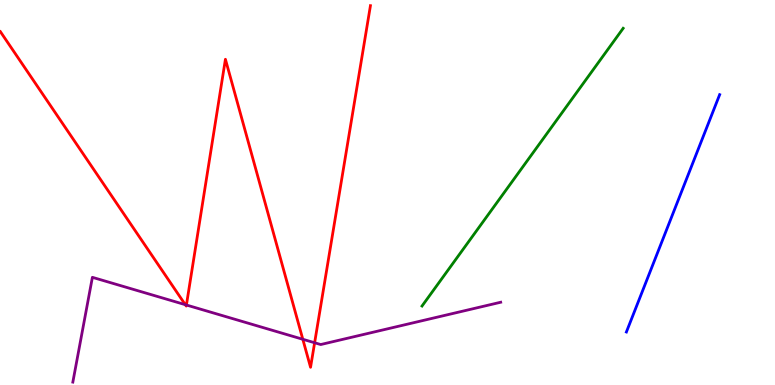[{'lines': ['blue', 'red'], 'intersections': []}, {'lines': ['green', 'red'], 'intersections': []}, {'lines': ['purple', 'red'], 'intersections': [{'x': 2.39, 'y': 2.09}, {'x': 2.41, 'y': 2.08}, {'x': 3.91, 'y': 1.19}, {'x': 4.06, 'y': 1.1}]}, {'lines': ['blue', 'green'], 'intersections': []}, {'lines': ['blue', 'purple'], 'intersections': []}, {'lines': ['green', 'purple'], 'intersections': []}]